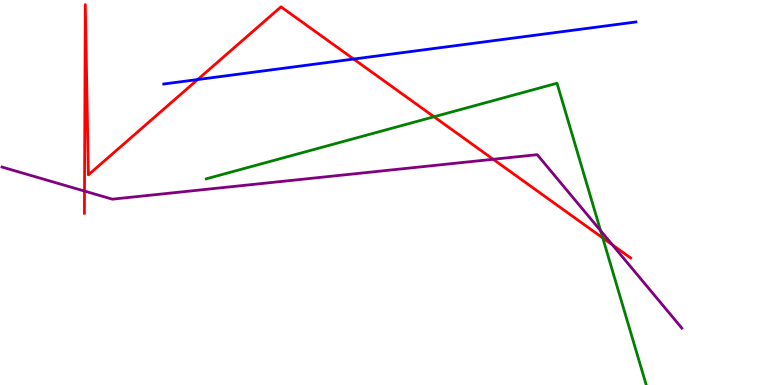[{'lines': ['blue', 'red'], 'intersections': [{'x': 2.55, 'y': 7.93}, {'x': 4.56, 'y': 8.47}]}, {'lines': ['green', 'red'], 'intersections': [{'x': 5.6, 'y': 6.97}, {'x': 7.78, 'y': 3.82}]}, {'lines': ['purple', 'red'], 'intersections': [{'x': 1.09, 'y': 5.04}, {'x': 6.36, 'y': 5.86}, {'x': 7.9, 'y': 3.64}]}, {'lines': ['blue', 'green'], 'intersections': []}, {'lines': ['blue', 'purple'], 'intersections': []}, {'lines': ['green', 'purple'], 'intersections': [{'x': 7.75, 'y': 4.01}]}]